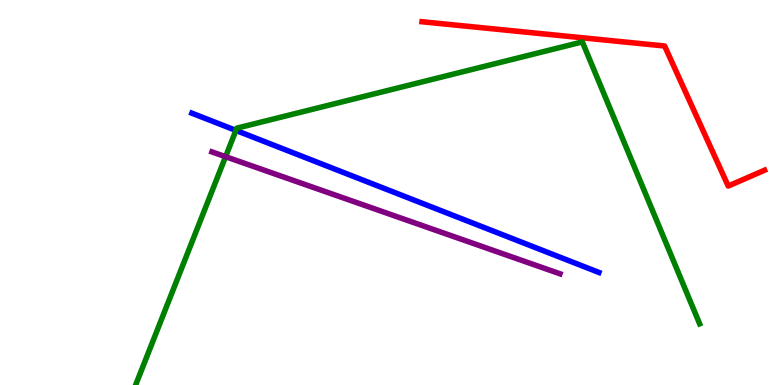[{'lines': ['blue', 'red'], 'intersections': []}, {'lines': ['green', 'red'], 'intersections': []}, {'lines': ['purple', 'red'], 'intersections': []}, {'lines': ['blue', 'green'], 'intersections': [{'x': 3.04, 'y': 6.61}]}, {'lines': ['blue', 'purple'], 'intersections': []}, {'lines': ['green', 'purple'], 'intersections': [{'x': 2.91, 'y': 5.93}]}]